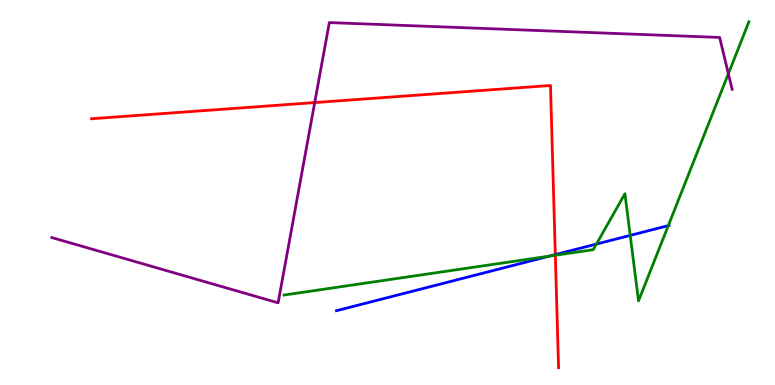[{'lines': ['blue', 'red'], 'intersections': [{'x': 7.17, 'y': 3.39}]}, {'lines': ['green', 'red'], 'intersections': [{'x': 7.17, 'y': 3.37}]}, {'lines': ['purple', 'red'], 'intersections': [{'x': 4.06, 'y': 7.34}]}, {'lines': ['blue', 'green'], 'intersections': [{'x': 7.09, 'y': 3.35}, {'x': 7.7, 'y': 3.66}, {'x': 8.13, 'y': 3.89}, {'x': 8.62, 'y': 4.14}]}, {'lines': ['blue', 'purple'], 'intersections': []}, {'lines': ['green', 'purple'], 'intersections': [{'x': 9.4, 'y': 8.09}]}]